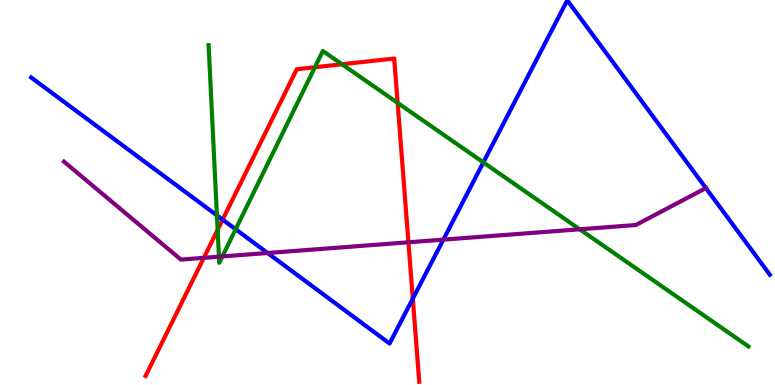[{'lines': ['blue', 'red'], 'intersections': [{'x': 2.87, 'y': 4.3}, {'x': 5.33, 'y': 2.24}]}, {'lines': ['green', 'red'], 'intersections': [{'x': 2.81, 'y': 4.03}, {'x': 4.06, 'y': 8.25}, {'x': 4.41, 'y': 8.33}, {'x': 5.13, 'y': 7.33}]}, {'lines': ['purple', 'red'], 'intersections': [{'x': 2.63, 'y': 3.3}, {'x': 5.27, 'y': 3.71}]}, {'lines': ['blue', 'green'], 'intersections': [{'x': 2.8, 'y': 4.41}, {'x': 3.04, 'y': 4.04}, {'x': 6.24, 'y': 5.78}]}, {'lines': ['blue', 'purple'], 'intersections': [{'x': 3.45, 'y': 3.43}, {'x': 5.72, 'y': 3.78}, {'x': 9.11, 'y': 5.11}]}, {'lines': ['green', 'purple'], 'intersections': [{'x': 2.82, 'y': 3.33}, {'x': 2.87, 'y': 3.34}, {'x': 7.48, 'y': 4.04}]}]